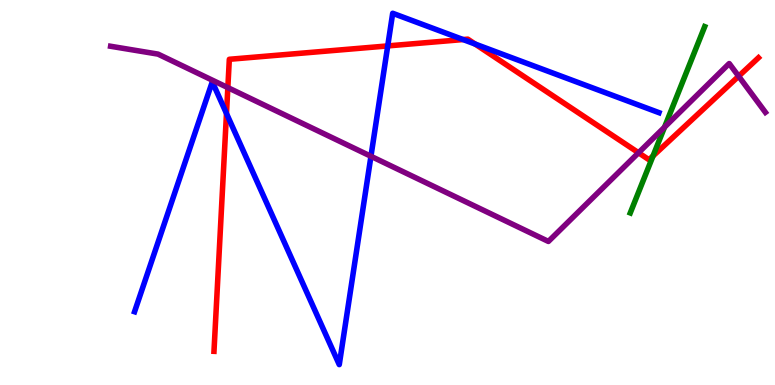[{'lines': ['blue', 'red'], 'intersections': [{'x': 2.92, 'y': 7.05}, {'x': 5.0, 'y': 8.81}, {'x': 5.98, 'y': 8.97}, {'x': 6.13, 'y': 8.86}]}, {'lines': ['green', 'red'], 'intersections': [{'x': 8.43, 'y': 5.95}]}, {'lines': ['purple', 'red'], 'intersections': [{'x': 2.94, 'y': 7.72}, {'x': 8.24, 'y': 6.03}, {'x': 9.53, 'y': 8.02}]}, {'lines': ['blue', 'green'], 'intersections': []}, {'lines': ['blue', 'purple'], 'intersections': [{'x': 4.79, 'y': 5.94}]}, {'lines': ['green', 'purple'], 'intersections': [{'x': 8.57, 'y': 6.7}]}]